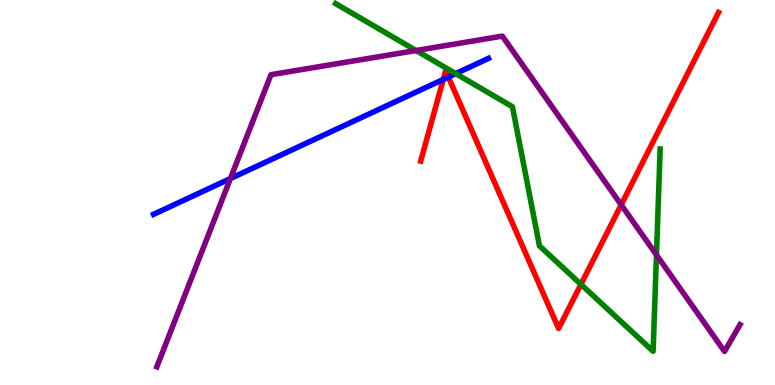[{'lines': ['blue', 'red'], 'intersections': [{'x': 5.72, 'y': 7.94}, {'x': 5.79, 'y': 8.0}]}, {'lines': ['green', 'red'], 'intersections': [{'x': 7.5, 'y': 2.61}]}, {'lines': ['purple', 'red'], 'intersections': [{'x': 8.02, 'y': 4.68}]}, {'lines': ['blue', 'green'], 'intersections': [{'x': 5.88, 'y': 8.09}]}, {'lines': ['blue', 'purple'], 'intersections': [{'x': 2.97, 'y': 5.36}]}, {'lines': ['green', 'purple'], 'intersections': [{'x': 5.37, 'y': 8.69}, {'x': 8.47, 'y': 3.38}]}]